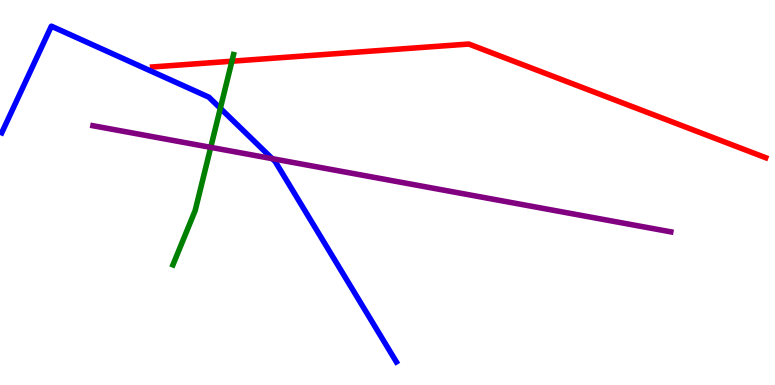[{'lines': ['blue', 'red'], 'intersections': []}, {'lines': ['green', 'red'], 'intersections': [{'x': 2.99, 'y': 8.41}]}, {'lines': ['purple', 'red'], 'intersections': []}, {'lines': ['blue', 'green'], 'intersections': [{'x': 2.84, 'y': 7.19}]}, {'lines': ['blue', 'purple'], 'intersections': [{'x': 3.51, 'y': 5.88}]}, {'lines': ['green', 'purple'], 'intersections': [{'x': 2.72, 'y': 6.17}]}]